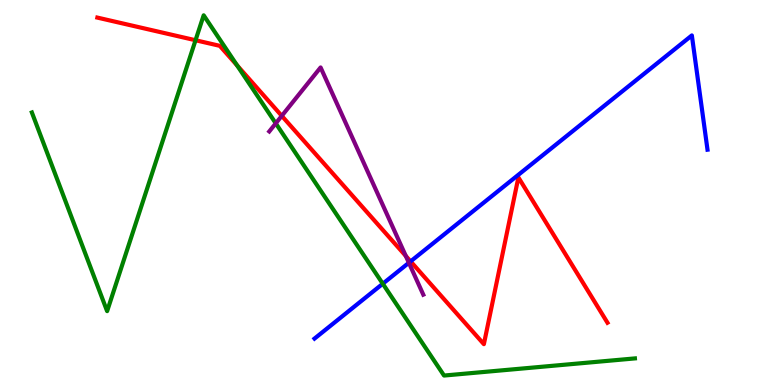[{'lines': ['blue', 'red'], 'intersections': [{'x': 5.3, 'y': 3.21}]}, {'lines': ['green', 'red'], 'intersections': [{'x': 2.52, 'y': 8.95}, {'x': 3.06, 'y': 8.3}]}, {'lines': ['purple', 'red'], 'intersections': [{'x': 3.64, 'y': 6.99}, {'x': 5.24, 'y': 3.35}]}, {'lines': ['blue', 'green'], 'intersections': [{'x': 4.94, 'y': 2.63}]}, {'lines': ['blue', 'purple'], 'intersections': [{'x': 5.28, 'y': 3.17}]}, {'lines': ['green', 'purple'], 'intersections': [{'x': 3.56, 'y': 6.8}]}]